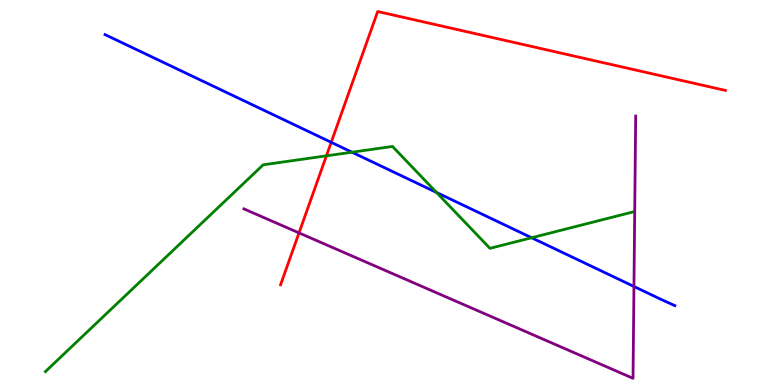[{'lines': ['blue', 'red'], 'intersections': [{'x': 4.27, 'y': 6.3}]}, {'lines': ['green', 'red'], 'intersections': [{'x': 4.21, 'y': 5.95}]}, {'lines': ['purple', 'red'], 'intersections': [{'x': 3.86, 'y': 3.95}]}, {'lines': ['blue', 'green'], 'intersections': [{'x': 4.54, 'y': 6.05}, {'x': 5.63, 'y': 5.0}, {'x': 6.86, 'y': 3.82}]}, {'lines': ['blue', 'purple'], 'intersections': [{'x': 8.18, 'y': 2.56}]}, {'lines': ['green', 'purple'], 'intersections': []}]